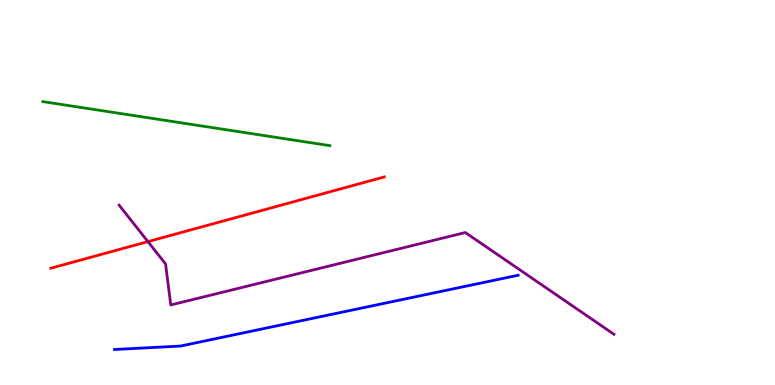[{'lines': ['blue', 'red'], 'intersections': []}, {'lines': ['green', 'red'], 'intersections': []}, {'lines': ['purple', 'red'], 'intersections': [{'x': 1.91, 'y': 3.72}]}, {'lines': ['blue', 'green'], 'intersections': []}, {'lines': ['blue', 'purple'], 'intersections': []}, {'lines': ['green', 'purple'], 'intersections': []}]